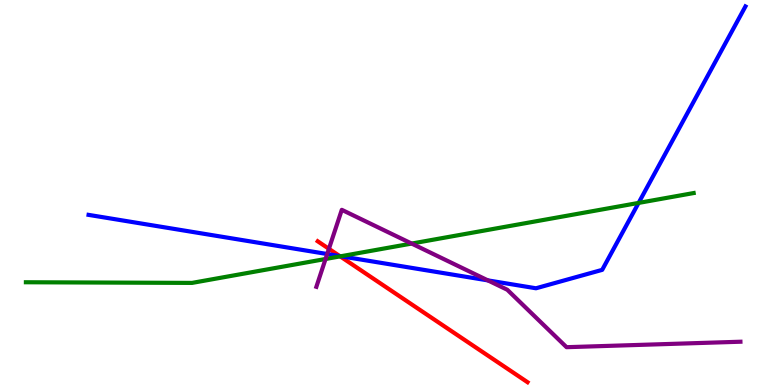[{'lines': ['blue', 'red'], 'intersections': [{'x': 4.38, 'y': 3.35}]}, {'lines': ['green', 'red'], 'intersections': [{'x': 4.39, 'y': 3.34}]}, {'lines': ['purple', 'red'], 'intersections': [{'x': 4.24, 'y': 3.54}]}, {'lines': ['blue', 'green'], 'intersections': [{'x': 4.4, 'y': 3.34}, {'x': 8.24, 'y': 4.73}]}, {'lines': ['blue', 'purple'], 'intersections': [{'x': 4.22, 'y': 3.4}, {'x': 6.3, 'y': 2.72}]}, {'lines': ['green', 'purple'], 'intersections': [{'x': 4.2, 'y': 3.27}, {'x': 5.31, 'y': 3.67}]}]